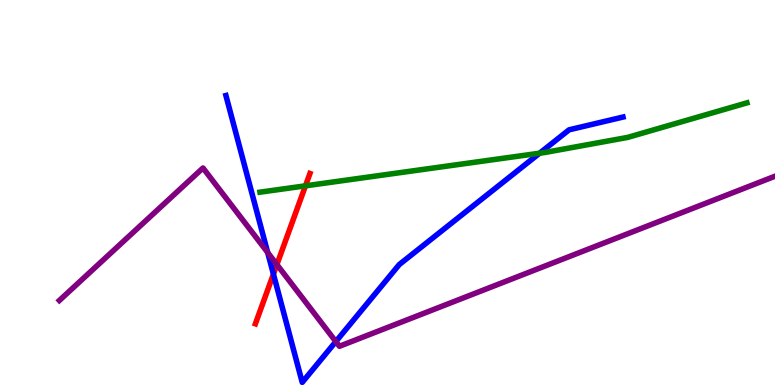[{'lines': ['blue', 'red'], 'intersections': [{'x': 3.53, 'y': 2.88}]}, {'lines': ['green', 'red'], 'intersections': [{'x': 3.94, 'y': 5.17}]}, {'lines': ['purple', 'red'], 'intersections': [{'x': 3.57, 'y': 3.13}]}, {'lines': ['blue', 'green'], 'intersections': [{'x': 6.96, 'y': 6.02}]}, {'lines': ['blue', 'purple'], 'intersections': [{'x': 3.45, 'y': 3.44}, {'x': 4.33, 'y': 1.13}]}, {'lines': ['green', 'purple'], 'intersections': []}]